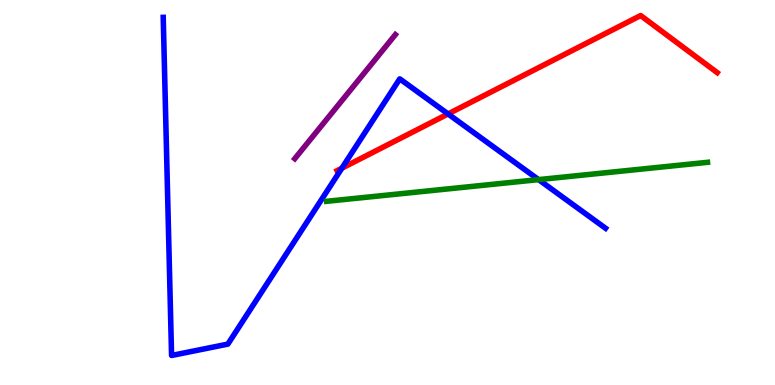[{'lines': ['blue', 'red'], 'intersections': [{'x': 4.41, 'y': 5.63}, {'x': 5.78, 'y': 7.04}]}, {'lines': ['green', 'red'], 'intersections': []}, {'lines': ['purple', 'red'], 'intersections': []}, {'lines': ['blue', 'green'], 'intersections': [{'x': 6.95, 'y': 5.33}]}, {'lines': ['blue', 'purple'], 'intersections': []}, {'lines': ['green', 'purple'], 'intersections': []}]